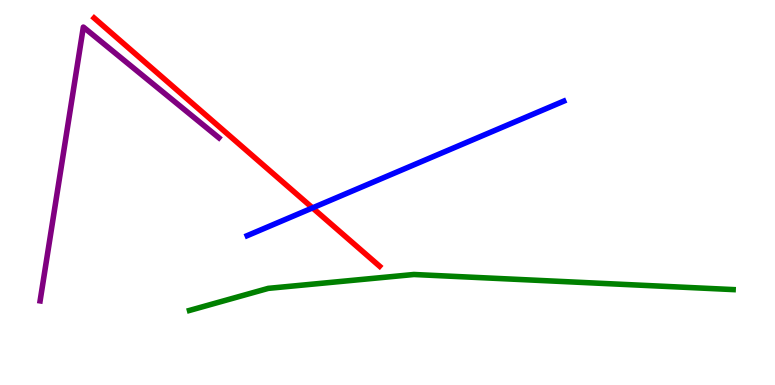[{'lines': ['blue', 'red'], 'intersections': [{'x': 4.03, 'y': 4.6}]}, {'lines': ['green', 'red'], 'intersections': []}, {'lines': ['purple', 'red'], 'intersections': []}, {'lines': ['blue', 'green'], 'intersections': []}, {'lines': ['blue', 'purple'], 'intersections': []}, {'lines': ['green', 'purple'], 'intersections': []}]